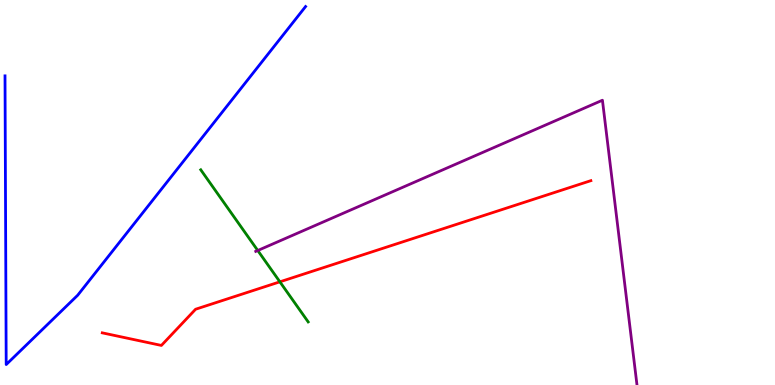[{'lines': ['blue', 'red'], 'intersections': []}, {'lines': ['green', 'red'], 'intersections': [{'x': 3.61, 'y': 2.68}]}, {'lines': ['purple', 'red'], 'intersections': []}, {'lines': ['blue', 'green'], 'intersections': []}, {'lines': ['blue', 'purple'], 'intersections': []}, {'lines': ['green', 'purple'], 'intersections': [{'x': 3.33, 'y': 3.49}]}]